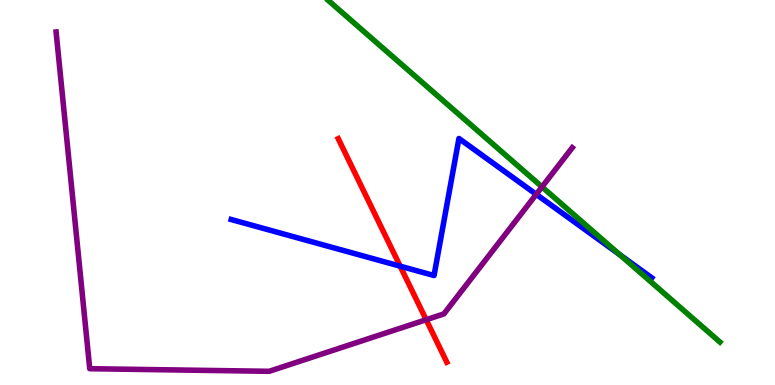[{'lines': ['blue', 'red'], 'intersections': [{'x': 5.16, 'y': 3.09}]}, {'lines': ['green', 'red'], 'intersections': []}, {'lines': ['purple', 'red'], 'intersections': [{'x': 5.5, 'y': 1.7}]}, {'lines': ['blue', 'green'], 'intersections': [{'x': 8.0, 'y': 3.39}]}, {'lines': ['blue', 'purple'], 'intersections': [{'x': 6.92, 'y': 4.95}]}, {'lines': ['green', 'purple'], 'intersections': [{'x': 6.99, 'y': 5.15}]}]